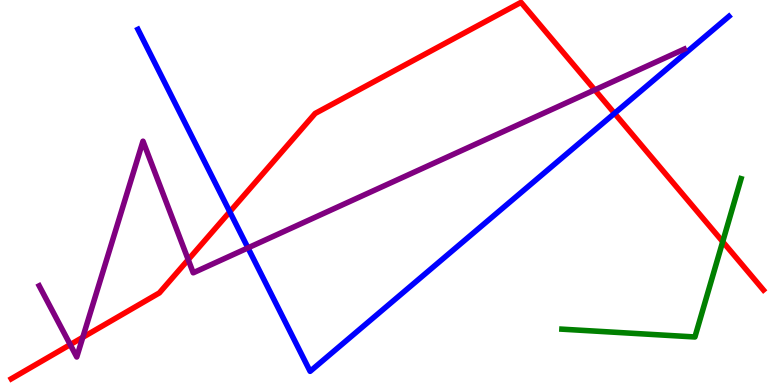[{'lines': ['blue', 'red'], 'intersections': [{'x': 2.96, 'y': 4.5}, {'x': 7.93, 'y': 7.06}]}, {'lines': ['green', 'red'], 'intersections': [{'x': 9.33, 'y': 3.72}]}, {'lines': ['purple', 'red'], 'intersections': [{'x': 0.906, 'y': 1.05}, {'x': 1.07, 'y': 1.24}, {'x': 2.43, 'y': 3.26}, {'x': 7.67, 'y': 7.67}]}, {'lines': ['blue', 'green'], 'intersections': []}, {'lines': ['blue', 'purple'], 'intersections': [{'x': 3.2, 'y': 3.56}]}, {'lines': ['green', 'purple'], 'intersections': []}]